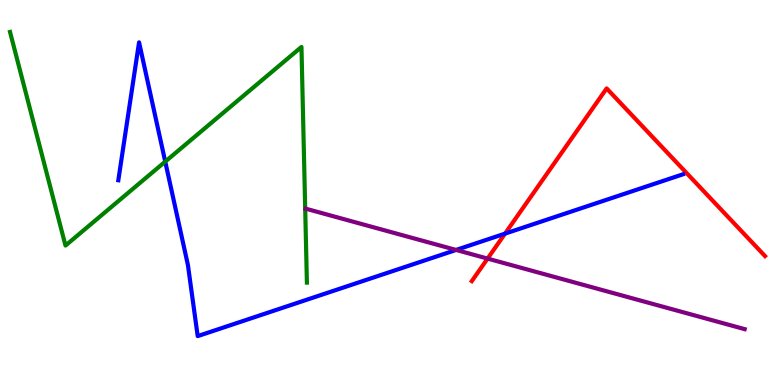[{'lines': ['blue', 'red'], 'intersections': [{'x': 6.52, 'y': 3.93}]}, {'lines': ['green', 'red'], 'intersections': []}, {'lines': ['purple', 'red'], 'intersections': [{'x': 6.29, 'y': 3.28}]}, {'lines': ['blue', 'green'], 'intersections': [{'x': 2.13, 'y': 5.8}]}, {'lines': ['blue', 'purple'], 'intersections': [{'x': 5.89, 'y': 3.51}]}, {'lines': ['green', 'purple'], 'intersections': []}]